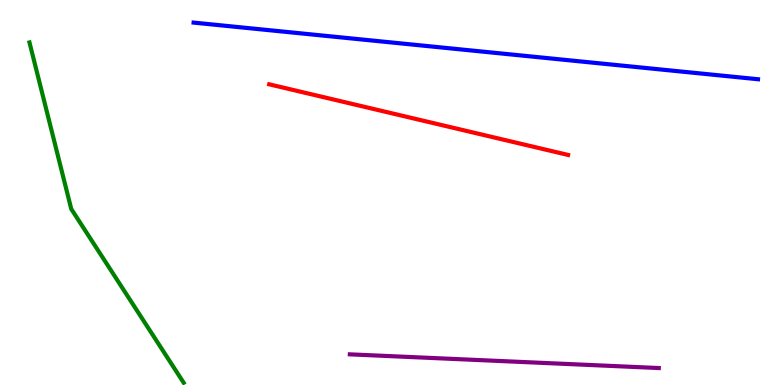[{'lines': ['blue', 'red'], 'intersections': []}, {'lines': ['green', 'red'], 'intersections': []}, {'lines': ['purple', 'red'], 'intersections': []}, {'lines': ['blue', 'green'], 'intersections': []}, {'lines': ['blue', 'purple'], 'intersections': []}, {'lines': ['green', 'purple'], 'intersections': []}]